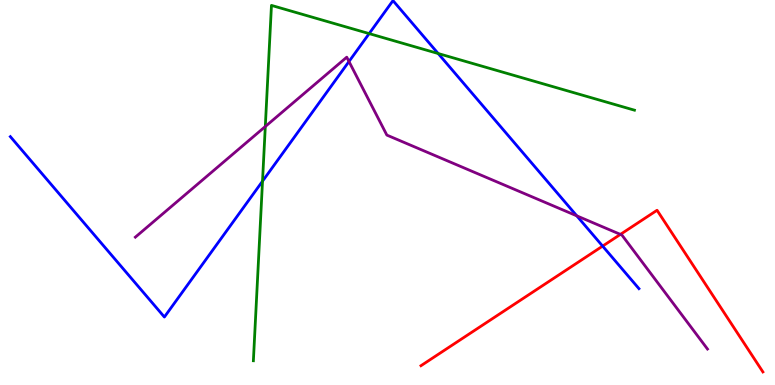[{'lines': ['blue', 'red'], 'intersections': [{'x': 7.78, 'y': 3.61}]}, {'lines': ['green', 'red'], 'intersections': []}, {'lines': ['purple', 'red'], 'intersections': [{'x': 8.01, 'y': 3.91}]}, {'lines': ['blue', 'green'], 'intersections': [{'x': 3.39, 'y': 5.29}, {'x': 4.76, 'y': 9.13}, {'x': 5.65, 'y': 8.61}]}, {'lines': ['blue', 'purple'], 'intersections': [{'x': 4.5, 'y': 8.4}, {'x': 7.44, 'y': 4.39}]}, {'lines': ['green', 'purple'], 'intersections': [{'x': 3.42, 'y': 6.71}]}]